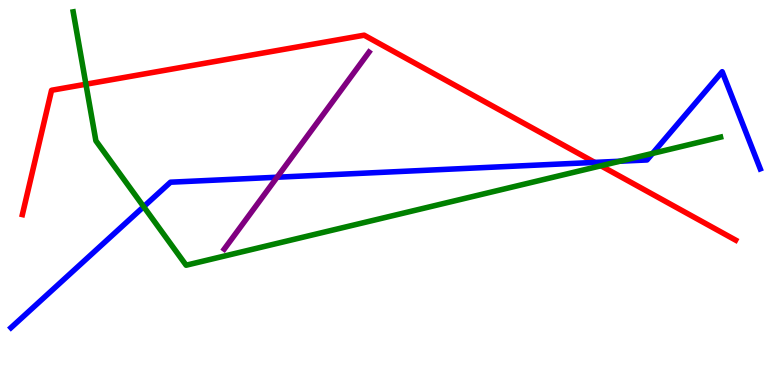[{'lines': ['blue', 'red'], 'intersections': [{'x': 7.67, 'y': 5.78}]}, {'lines': ['green', 'red'], 'intersections': [{'x': 1.11, 'y': 7.81}, {'x': 7.75, 'y': 5.69}]}, {'lines': ['purple', 'red'], 'intersections': []}, {'lines': ['blue', 'green'], 'intersections': [{'x': 1.85, 'y': 4.63}, {'x': 8.0, 'y': 5.81}, {'x': 8.42, 'y': 6.02}]}, {'lines': ['blue', 'purple'], 'intersections': [{'x': 3.58, 'y': 5.4}]}, {'lines': ['green', 'purple'], 'intersections': []}]